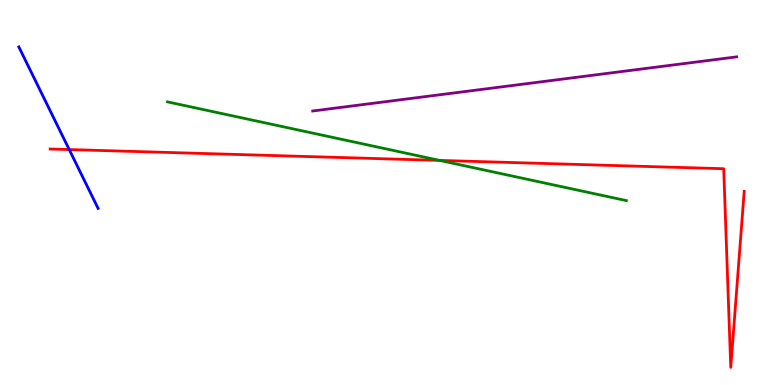[{'lines': ['blue', 'red'], 'intersections': [{'x': 0.893, 'y': 6.12}]}, {'lines': ['green', 'red'], 'intersections': [{'x': 5.67, 'y': 5.83}]}, {'lines': ['purple', 'red'], 'intersections': []}, {'lines': ['blue', 'green'], 'intersections': []}, {'lines': ['blue', 'purple'], 'intersections': []}, {'lines': ['green', 'purple'], 'intersections': []}]